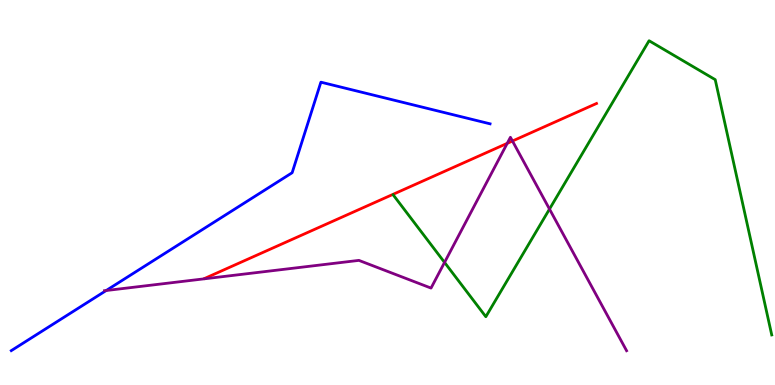[{'lines': ['blue', 'red'], 'intersections': []}, {'lines': ['green', 'red'], 'intersections': []}, {'lines': ['purple', 'red'], 'intersections': [{'x': 6.54, 'y': 6.28}, {'x': 6.61, 'y': 6.34}]}, {'lines': ['blue', 'green'], 'intersections': []}, {'lines': ['blue', 'purple'], 'intersections': [{'x': 1.37, 'y': 2.45}]}, {'lines': ['green', 'purple'], 'intersections': [{'x': 5.74, 'y': 3.18}, {'x': 7.09, 'y': 4.57}]}]